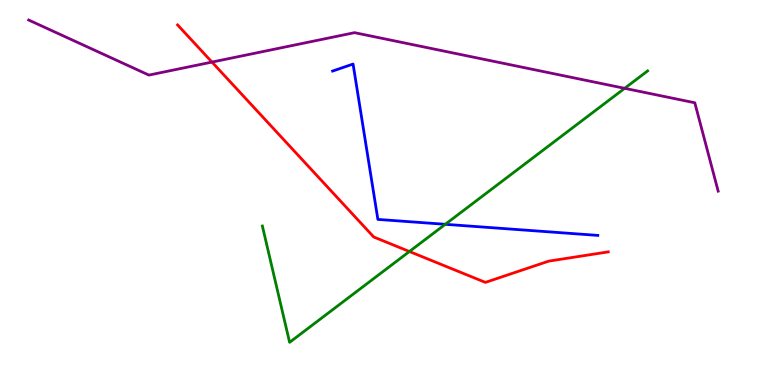[{'lines': ['blue', 'red'], 'intersections': []}, {'lines': ['green', 'red'], 'intersections': [{'x': 5.28, 'y': 3.47}]}, {'lines': ['purple', 'red'], 'intersections': [{'x': 2.74, 'y': 8.39}]}, {'lines': ['blue', 'green'], 'intersections': [{'x': 5.75, 'y': 4.17}]}, {'lines': ['blue', 'purple'], 'intersections': []}, {'lines': ['green', 'purple'], 'intersections': [{'x': 8.06, 'y': 7.71}]}]